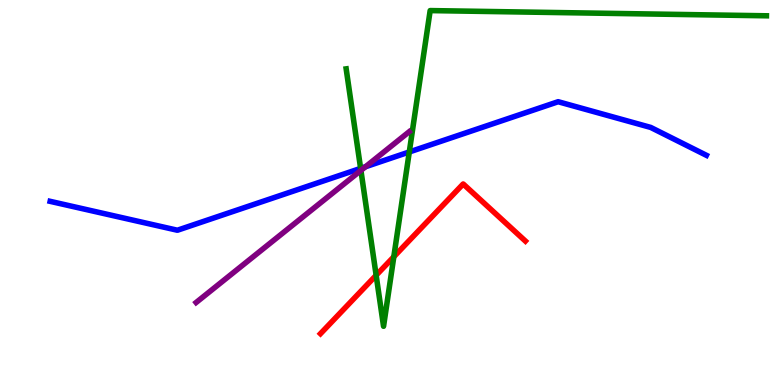[{'lines': ['blue', 'red'], 'intersections': []}, {'lines': ['green', 'red'], 'intersections': [{'x': 4.85, 'y': 2.85}, {'x': 5.08, 'y': 3.33}]}, {'lines': ['purple', 'red'], 'intersections': []}, {'lines': ['blue', 'green'], 'intersections': [{'x': 4.65, 'y': 5.63}, {'x': 5.28, 'y': 6.05}]}, {'lines': ['blue', 'purple'], 'intersections': [{'x': 4.72, 'y': 5.67}]}, {'lines': ['green', 'purple'], 'intersections': [{'x': 4.66, 'y': 5.57}]}]